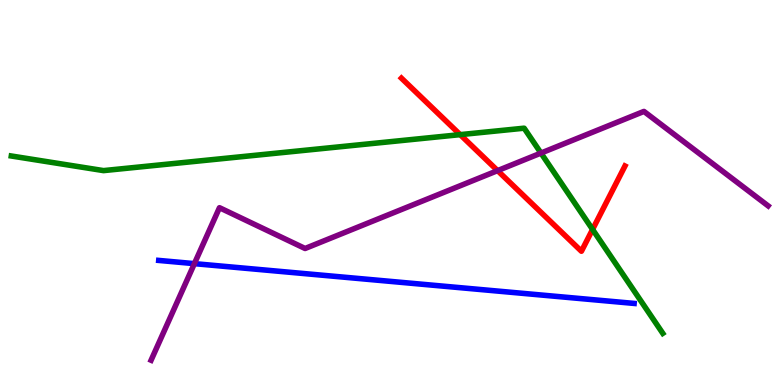[{'lines': ['blue', 'red'], 'intersections': []}, {'lines': ['green', 'red'], 'intersections': [{'x': 5.94, 'y': 6.5}, {'x': 7.65, 'y': 4.04}]}, {'lines': ['purple', 'red'], 'intersections': [{'x': 6.42, 'y': 5.57}]}, {'lines': ['blue', 'green'], 'intersections': []}, {'lines': ['blue', 'purple'], 'intersections': [{'x': 2.51, 'y': 3.15}]}, {'lines': ['green', 'purple'], 'intersections': [{'x': 6.98, 'y': 6.02}]}]